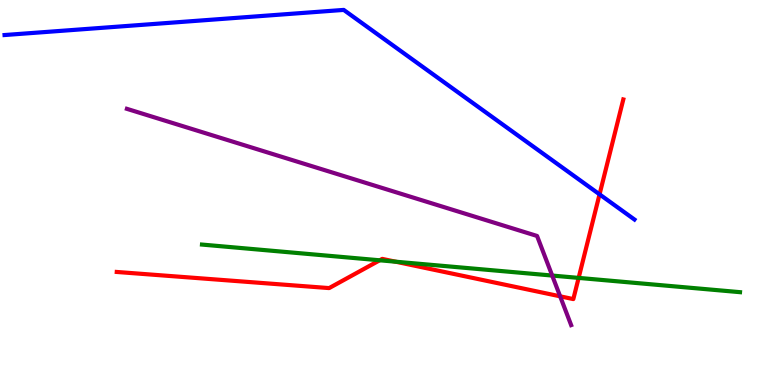[{'lines': ['blue', 'red'], 'intersections': [{'x': 7.74, 'y': 4.95}]}, {'lines': ['green', 'red'], 'intersections': [{'x': 4.9, 'y': 3.24}, {'x': 5.11, 'y': 3.2}, {'x': 7.47, 'y': 2.78}]}, {'lines': ['purple', 'red'], 'intersections': [{'x': 7.23, 'y': 2.3}]}, {'lines': ['blue', 'green'], 'intersections': []}, {'lines': ['blue', 'purple'], 'intersections': []}, {'lines': ['green', 'purple'], 'intersections': [{'x': 7.13, 'y': 2.84}]}]